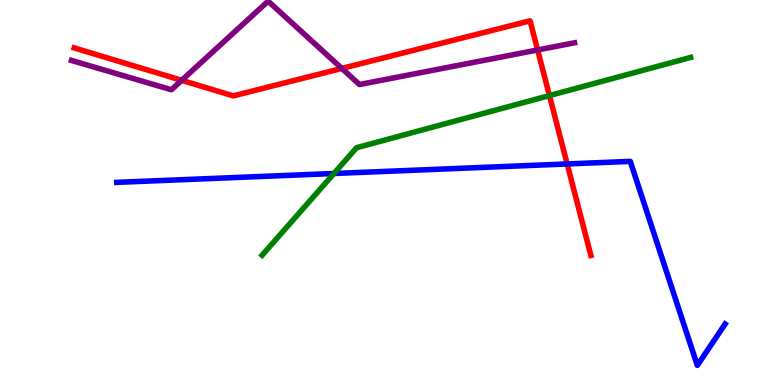[{'lines': ['blue', 'red'], 'intersections': [{'x': 7.32, 'y': 5.74}]}, {'lines': ['green', 'red'], 'intersections': [{'x': 7.09, 'y': 7.52}]}, {'lines': ['purple', 'red'], 'intersections': [{'x': 2.34, 'y': 7.91}, {'x': 4.41, 'y': 8.22}, {'x': 6.94, 'y': 8.7}]}, {'lines': ['blue', 'green'], 'intersections': [{'x': 4.31, 'y': 5.49}]}, {'lines': ['blue', 'purple'], 'intersections': []}, {'lines': ['green', 'purple'], 'intersections': []}]